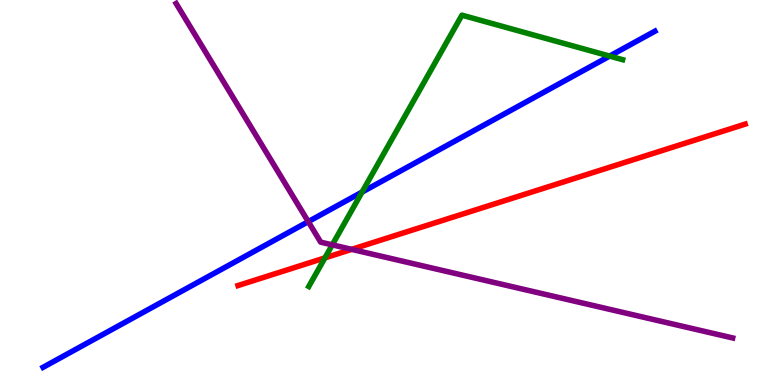[{'lines': ['blue', 'red'], 'intersections': []}, {'lines': ['green', 'red'], 'intersections': [{'x': 4.19, 'y': 3.3}]}, {'lines': ['purple', 'red'], 'intersections': [{'x': 4.54, 'y': 3.52}]}, {'lines': ['blue', 'green'], 'intersections': [{'x': 4.67, 'y': 5.01}, {'x': 7.87, 'y': 8.54}]}, {'lines': ['blue', 'purple'], 'intersections': [{'x': 3.98, 'y': 4.24}]}, {'lines': ['green', 'purple'], 'intersections': [{'x': 4.29, 'y': 3.64}]}]